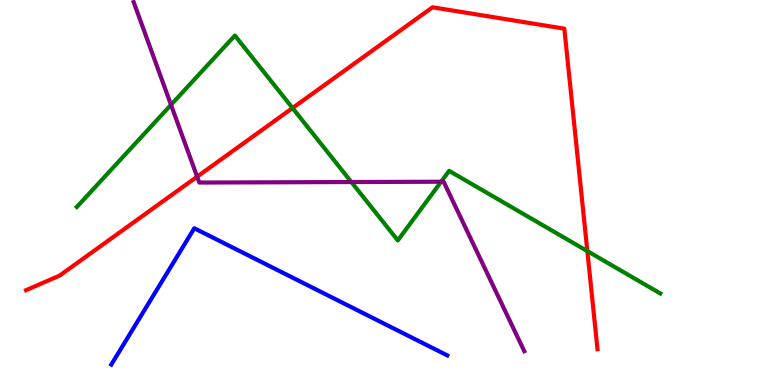[{'lines': ['blue', 'red'], 'intersections': []}, {'lines': ['green', 'red'], 'intersections': [{'x': 3.77, 'y': 7.19}, {'x': 7.58, 'y': 3.48}]}, {'lines': ['purple', 'red'], 'intersections': [{'x': 2.54, 'y': 5.41}]}, {'lines': ['blue', 'green'], 'intersections': []}, {'lines': ['blue', 'purple'], 'intersections': []}, {'lines': ['green', 'purple'], 'intersections': [{'x': 2.21, 'y': 7.28}, {'x': 4.53, 'y': 5.27}, {'x': 5.69, 'y': 5.28}]}]